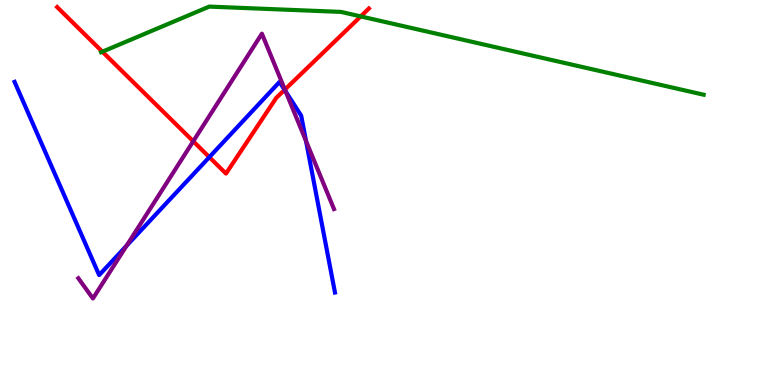[{'lines': ['blue', 'red'], 'intersections': [{'x': 2.7, 'y': 5.92}, {'x': 3.67, 'y': 7.67}]}, {'lines': ['green', 'red'], 'intersections': [{'x': 1.32, 'y': 8.66}, {'x': 4.65, 'y': 9.57}]}, {'lines': ['purple', 'red'], 'intersections': [{'x': 2.49, 'y': 6.33}, {'x': 3.68, 'y': 7.67}]}, {'lines': ['blue', 'green'], 'intersections': []}, {'lines': ['blue', 'purple'], 'intersections': [{'x': 1.63, 'y': 3.62}, {'x': 3.69, 'y': 7.63}, {'x': 3.95, 'y': 6.34}]}, {'lines': ['green', 'purple'], 'intersections': []}]